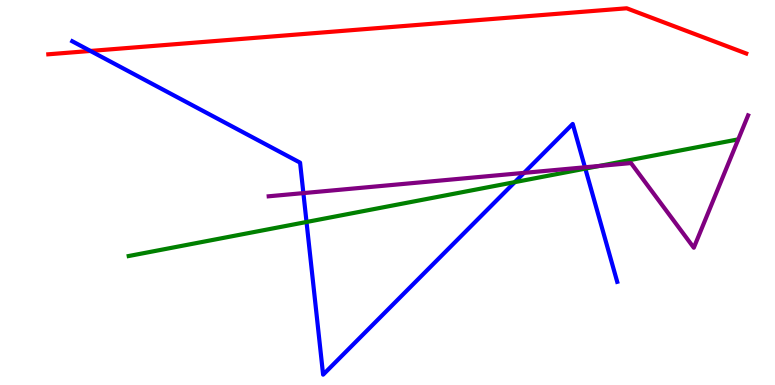[{'lines': ['blue', 'red'], 'intersections': [{'x': 1.17, 'y': 8.68}]}, {'lines': ['green', 'red'], 'intersections': []}, {'lines': ['purple', 'red'], 'intersections': []}, {'lines': ['blue', 'green'], 'intersections': [{'x': 3.96, 'y': 4.23}, {'x': 6.64, 'y': 5.27}, {'x': 7.55, 'y': 5.62}]}, {'lines': ['blue', 'purple'], 'intersections': [{'x': 3.91, 'y': 4.98}, {'x': 6.76, 'y': 5.51}, {'x': 7.55, 'y': 5.65}]}, {'lines': ['green', 'purple'], 'intersections': [{'x': 7.73, 'y': 5.69}]}]